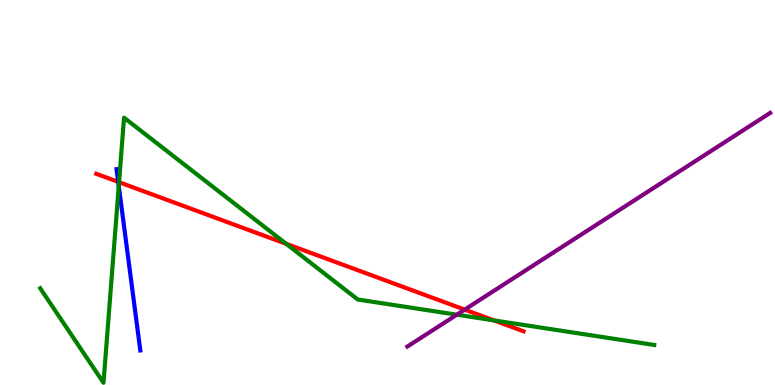[{'lines': ['blue', 'red'], 'intersections': [{'x': 1.53, 'y': 5.28}]}, {'lines': ['green', 'red'], 'intersections': [{'x': 1.54, 'y': 5.27}, {'x': 3.69, 'y': 3.67}, {'x': 6.37, 'y': 1.68}]}, {'lines': ['purple', 'red'], 'intersections': [{'x': 6.0, 'y': 1.96}]}, {'lines': ['blue', 'green'], 'intersections': [{'x': 1.53, 'y': 5.17}]}, {'lines': ['blue', 'purple'], 'intersections': []}, {'lines': ['green', 'purple'], 'intersections': [{'x': 5.89, 'y': 1.83}]}]